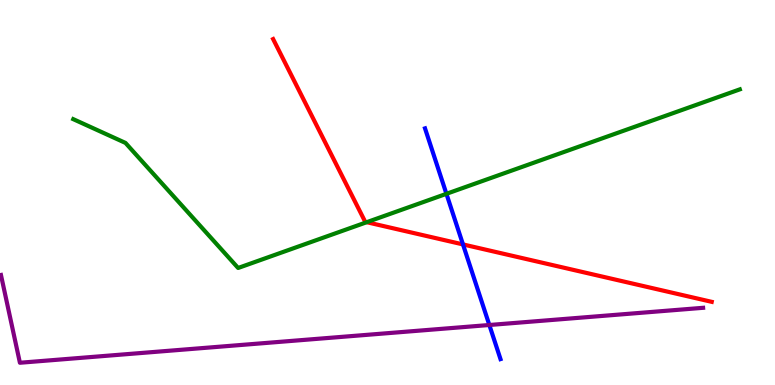[{'lines': ['blue', 'red'], 'intersections': [{'x': 5.97, 'y': 3.65}]}, {'lines': ['green', 'red'], 'intersections': [{'x': 4.73, 'y': 4.23}]}, {'lines': ['purple', 'red'], 'intersections': []}, {'lines': ['blue', 'green'], 'intersections': [{'x': 5.76, 'y': 4.97}]}, {'lines': ['blue', 'purple'], 'intersections': [{'x': 6.31, 'y': 1.56}]}, {'lines': ['green', 'purple'], 'intersections': []}]